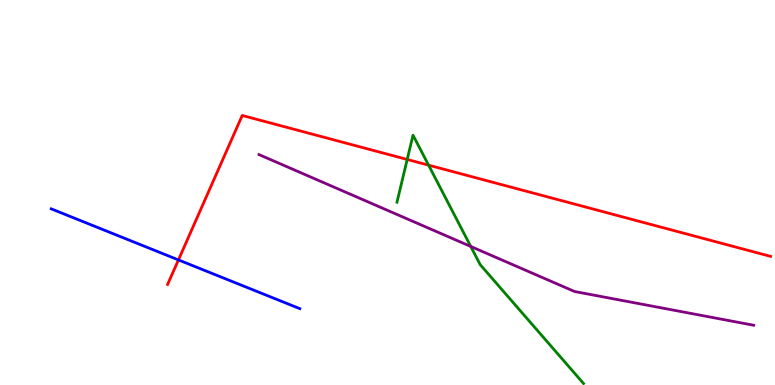[{'lines': ['blue', 'red'], 'intersections': [{'x': 2.3, 'y': 3.25}]}, {'lines': ['green', 'red'], 'intersections': [{'x': 5.25, 'y': 5.86}, {'x': 5.53, 'y': 5.71}]}, {'lines': ['purple', 'red'], 'intersections': []}, {'lines': ['blue', 'green'], 'intersections': []}, {'lines': ['blue', 'purple'], 'intersections': []}, {'lines': ['green', 'purple'], 'intersections': [{'x': 6.07, 'y': 3.6}]}]